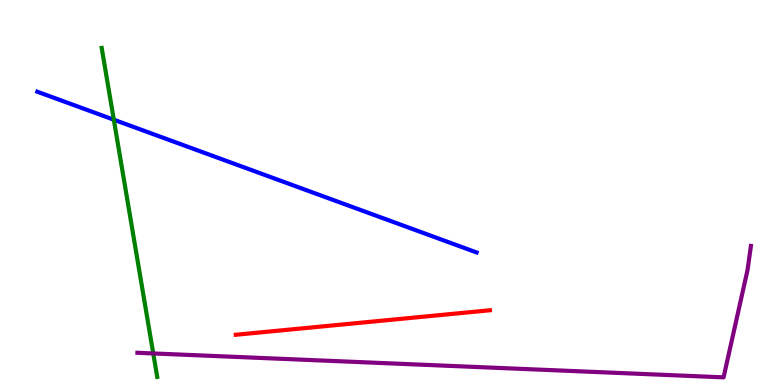[{'lines': ['blue', 'red'], 'intersections': []}, {'lines': ['green', 'red'], 'intersections': []}, {'lines': ['purple', 'red'], 'intersections': []}, {'lines': ['blue', 'green'], 'intersections': [{'x': 1.47, 'y': 6.89}]}, {'lines': ['blue', 'purple'], 'intersections': []}, {'lines': ['green', 'purple'], 'intersections': [{'x': 1.98, 'y': 0.82}]}]